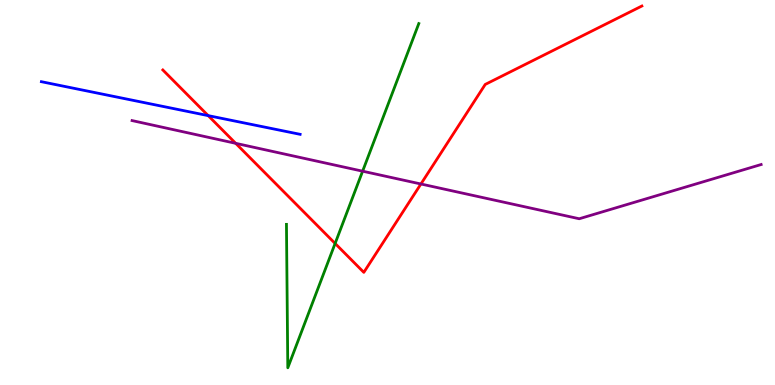[{'lines': ['blue', 'red'], 'intersections': [{'x': 2.69, 'y': 7.0}]}, {'lines': ['green', 'red'], 'intersections': [{'x': 4.32, 'y': 3.68}]}, {'lines': ['purple', 'red'], 'intersections': [{'x': 3.04, 'y': 6.28}, {'x': 5.43, 'y': 5.22}]}, {'lines': ['blue', 'green'], 'intersections': []}, {'lines': ['blue', 'purple'], 'intersections': []}, {'lines': ['green', 'purple'], 'intersections': [{'x': 4.68, 'y': 5.55}]}]